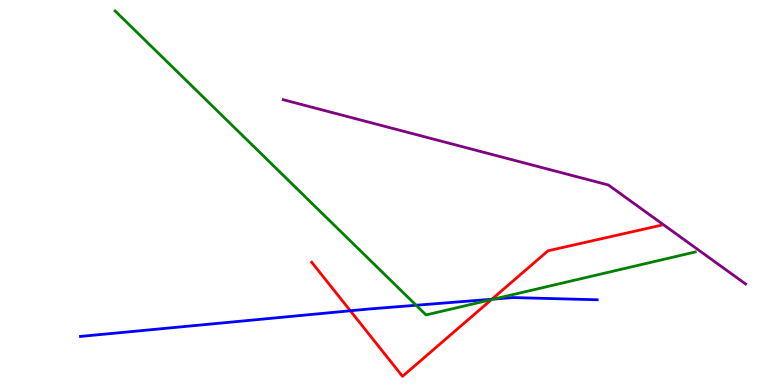[{'lines': ['blue', 'red'], 'intersections': [{'x': 4.52, 'y': 1.93}, {'x': 6.35, 'y': 2.23}]}, {'lines': ['green', 'red'], 'intersections': [{'x': 6.34, 'y': 2.22}]}, {'lines': ['purple', 'red'], 'intersections': []}, {'lines': ['blue', 'green'], 'intersections': [{'x': 5.37, 'y': 2.07}, {'x': 6.37, 'y': 2.23}]}, {'lines': ['blue', 'purple'], 'intersections': []}, {'lines': ['green', 'purple'], 'intersections': []}]